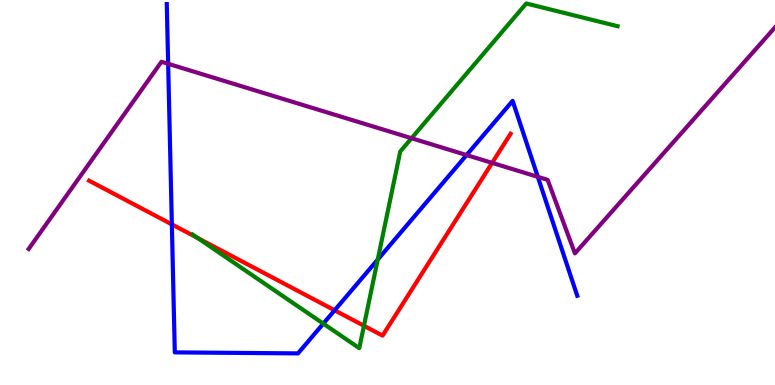[{'lines': ['blue', 'red'], 'intersections': [{'x': 2.22, 'y': 4.17}, {'x': 4.32, 'y': 1.94}]}, {'lines': ['green', 'red'], 'intersections': [{'x': 2.55, 'y': 3.82}, {'x': 4.7, 'y': 1.54}]}, {'lines': ['purple', 'red'], 'intersections': [{'x': 6.35, 'y': 5.77}]}, {'lines': ['blue', 'green'], 'intersections': [{'x': 4.17, 'y': 1.59}, {'x': 4.87, 'y': 3.26}]}, {'lines': ['blue', 'purple'], 'intersections': [{'x': 2.17, 'y': 8.34}, {'x': 6.02, 'y': 5.97}, {'x': 6.94, 'y': 5.41}]}, {'lines': ['green', 'purple'], 'intersections': [{'x': 5.31, 'y': 6.41}]}]